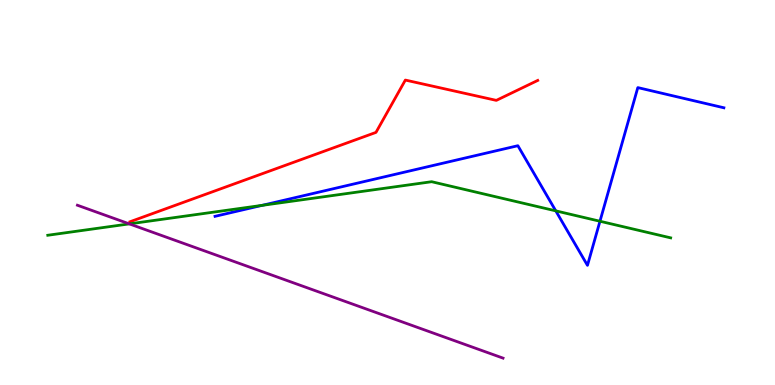[{'lines': ['blue', 'red'], 'intersections': []}, {'lines': ['green', 'red'], 'intersections': []}, {'lines': ['purple', 'red'], 'intersections': []}, {'lines': ['blue', 'green'], 'intersections': [{'x': 3.38, 'y': 4.67}, {'x': 7.17, 'y': 4.52}, {'x': 7.74, 'y': 4.25}]}, {'lines': ['blue', 'purple'], 'intersections': []}, {'lines': ['green', 'purple'], 'intersections': [{'x': 1.67, 'y': 4.18}]}]